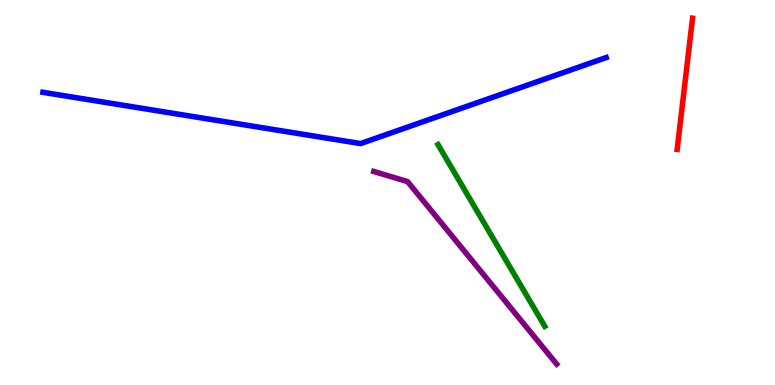[{'lines': ['blue', 'red'], 'intersections': []}, {'lines': ['green', 'red'], 'intersections': []}, {'lines': ['purple', 'red'], 'intersections': []}, {'lines': ['blue', 'green'], 'intersections': []}, {'lines': ['blue', 'purple'], 'intersections': []}, {'lines': ['green', 'purple'], 'intersections': []}]